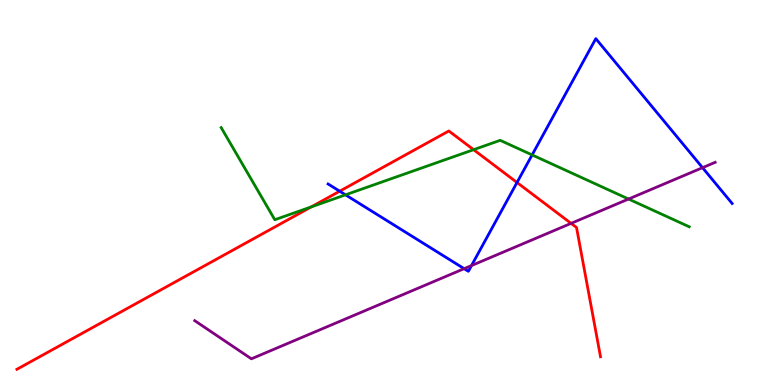[{'lines': ['blue', 'red'], 'intersections': [{'x': 4.38, 'y': 5.03}, {'x': 6.67, 'y': 5.26}]}, {'lines': ['green', 'red'], 'intersections': [{'x': 4.02, 'y': 4.63}, {'x': 6.11, 'y': 6.11}]}, {'lines': ['purple', 'red'], 'intersections': [{'x': 7.37, 'y': 4.2}]}, {'lines': ['blue', 'green'], 'intersections': [{'x': 4.46, 'y': 4.94}, {'x': 6.87, 'y': 5.98}]}, {'lines': ['blue', 'purple'], 'intersections': [{'x': 5.99, 'y': 3.02}, {'x': 6.08, 'y': 3.1}, {'x': 9.06, 'y': 5.64}]}, {'lines': ['green', 'purple'], 'intersections': [{'x': 8.11, 'y': 4.83}]}]